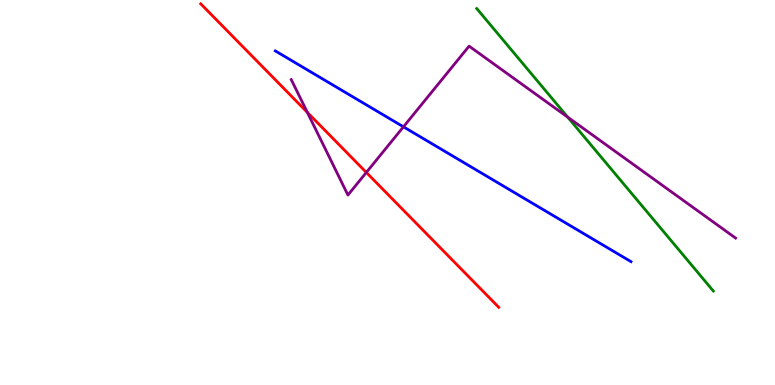[{'lines': ['blue', 'red'], 'intersections': []}, {'lines': ['green', 'red'], 'intersections': []}, {'lines': ['purple', 'red'], 'intersections': [{'x': 3.97, 'y': 7.08}, {'x': 4.73, 'y': 5.52}]}, {'lines': ['blue', 'green'], 'intersections': []}, {'lines': ['blue', 'purple'], 'intersections': [{'x': 5.21, 'y': 6.71}]}, {'lines': ['green', 'purple'], 'intersections': [{'x': 7.33, 'y': 6.96}]}]